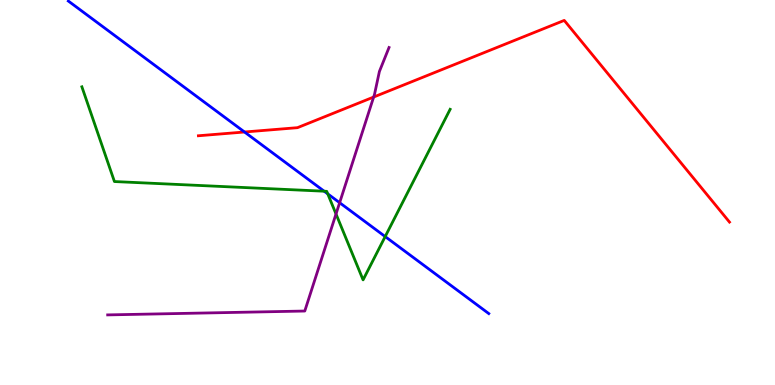[{'lines': ['blue', 'red'], 'intersections': [{'x': 3.16, 'y': 6.57}]}, {'lines': ['green', 'red'], 'intersections': []}, {'lines': ['purple', 'red'], 'intersections': [{'x': 4.82, 'y': 7.48}]}, {'lines': ['blue', 'green'], 'intersections': [{'x': 4.18, 'y': 5.03}, {'x': 4.23, 'y': 4.96}, {'x': 4.97, 'y': 3.86}]}, {'lines': ['blue', 'purple'], 'intersections': [{'x': 4.38, 'y': 4.73}]}, {'lines': ['green', 'purple'], 'intersections': [{'x': 4.34, 'y': 4.44}]}]